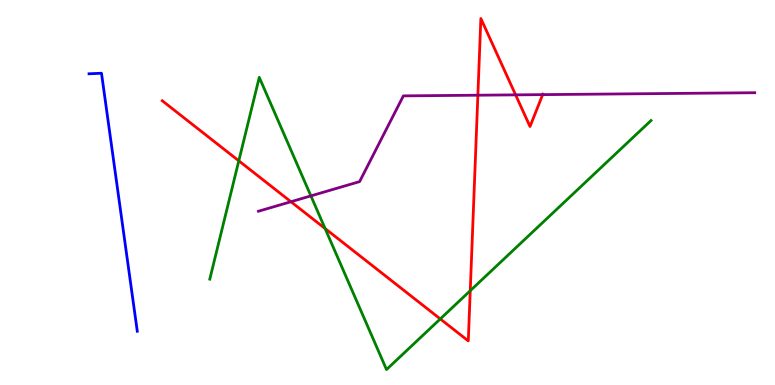[{'lines': ['blue', 'red'], 'intersections': []}, {'lines': ['green', 'red'], 'intersections': [{'x': 3.08, 'y': 5.82}, {'x': 4.2, 'y': 4.06}, {'x': 5.68, 'y': 1.72}, {'x': 6.07, 'y': 2.45}]}, {'lines': ['purple', 'red'], 'intersections': [{'x': 3.75, 'y': 4.76}, {'x': 6.17, 'y': 7.53}, {'x': 6.65, 'y': 7.54}, {'x': 7.0, 'y': 7.54}]}, {'lines': ['blue', 'green'], 'intersections': []}, {'lines': ['blue', 'purple'], 'intersections': []}, {'lines': ['green', 'purple'], 'intersections': [{'x': 4.01, 'y': 4.91}]}]